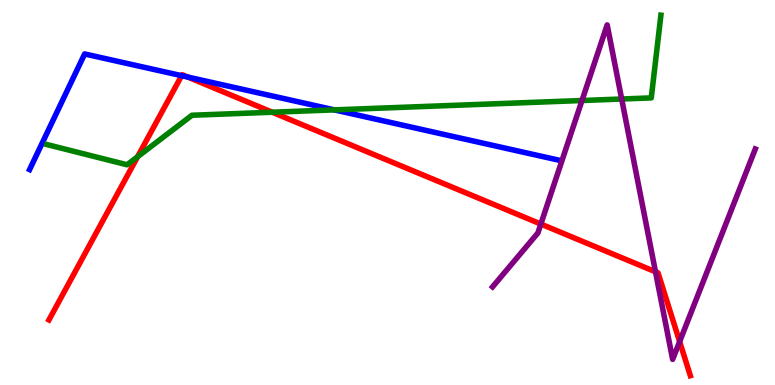[{'lines': ['blue', 'red'], 'intersections': [{'x': 2.34, 'y': 8.03}, {'x': 2.42, 'y': 8.0}]}, {'lines': ['green', 'red'], 'intersections': [{'x': 1.78, 'y': 5.93}, {'x': 3.51, 'y': 7.09}]}, {'lines': ['purple', 'red'], 'intersections': [{'x': 6.98, 'y': 4.18}, {'x': 8.46, 'y': 2.94}, {'x': 8.77, 'y': 1.13}]}, {'lines': ['blue', 'green'], 'intersections': [{'x': 4.31, 'y': 7.15}]}, {'lines': ['blue', 'purple'], 'intersections': []}, {'lines': ['green', 'purple'], 'intersections': [{'x': 7.51, 'y': 7.39}, {'x': 8.02, 'y': 7.43}]}]